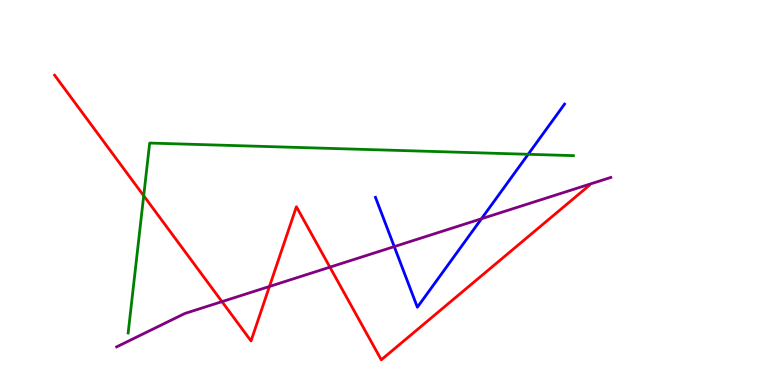[{'lines': ['blue', 'red'], 'intersections': []}, {'lines': ['green', 'red'], 'intersections': [{'x': 1.85, 'y': 4.92}]}, {'lines': ['purple', 'red'], 'intersections': [{'x': 2.86, 'y': 2.17}, {'x': 3.48, 'y': 2.56}, {'x': 4.26, 'y': 3.06}]}, {'lines': ['blue', 'green'], 'intersections': [{'x': 6.82, 'y': 5.99}]}, {'lines': ['blue', 'purple'], 'intersections': [{'x': 5.09, 'y': 3.59}, {'x': 6.21, 'y': 4.32}]}, {'lines': ['green', 'purple'], 'intersections': []}]